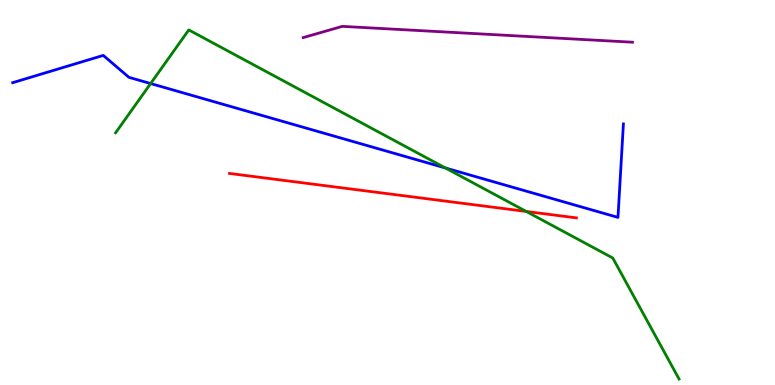[{'lines': ['blue', 'red'], 'intersections': []}, {'lines': ['green', 'red'], 'intersections': [{'x': 6.79, 'y': 4.51}]}, {'lines': ['purple', 'red'], 'intersections': []}, {'lines': ['blue', 'green'], 'intersections': [{'x': 1.94, 'y': 7.83}, {'x': 5.75, 'y': 5.64}]}, {'lines': ['blue', 'purple'], 'intersections': []}, {'lines': ['green', 'purple'], 'intersections': []}]